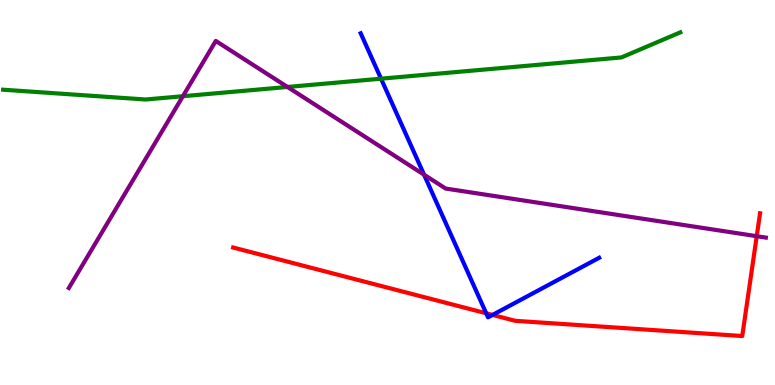[{'lines': ['blue', 'red'], 'intersections': [{'x': 6.27, 'y': 1.86}, {'x': 6.36, 'y': 1.82}]}, {'lines': ['green', 'red'], 'intersections': []}, {'lines': ['purple', 'red'], 'intersections': [{'x': 9.76, 'y': 3.86}]}, {'lines': ['blue', 'green'], 'intersections': [{'x': 4.92, 'y': 7.96}]}, {'lines': ['blue', 'purple'], 'intersections': [{'x': 5.47, 'y': 5.46}]}, {'lines': ['green', 'purple'], 'intersections': [{'x': 2.36, 'y': 7.5}, {'x': 3.71, 'y': 7.74}]}]